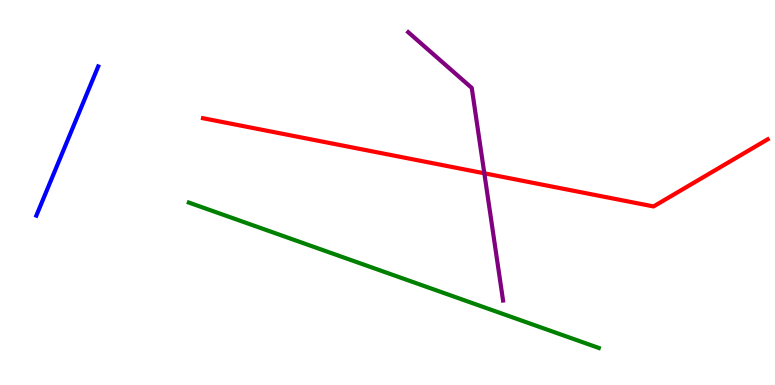[{'lines': ['blue', 'red'], 'intersections': []}, {'lines': ['green', 'red'], 'intersections': []}, {'lines': ['purple', 'red'], 'intersections': [{'x': 6.25, 'y': 5.5}]}, {'lines': ['blue', 'green'], 'intersections': []}, {'lines': ['blue', 'purple'], 'intersections': []}, {'lines': ['green', 'purple'], 'intersections': []}]